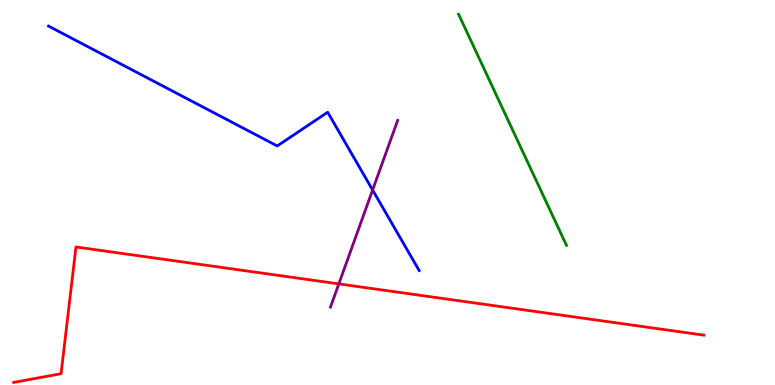[{'lines': ['blue', 'red'], 'intersections': []}, {'lines': ['green', 'red'], 'intersections': []}, {'lines': ['purple', 'red'], 'intersections': [{'x': 4.37, 'y': 2.63}]}, {'lines': ['blue', 'green'], 'intersections': []}, {'lines': ['blue', 'purple'], 'intersections': [{'x': 4.81, 'y': 5.07}]}, {'lines': ['green', 'purple'], 'intersections': []}]